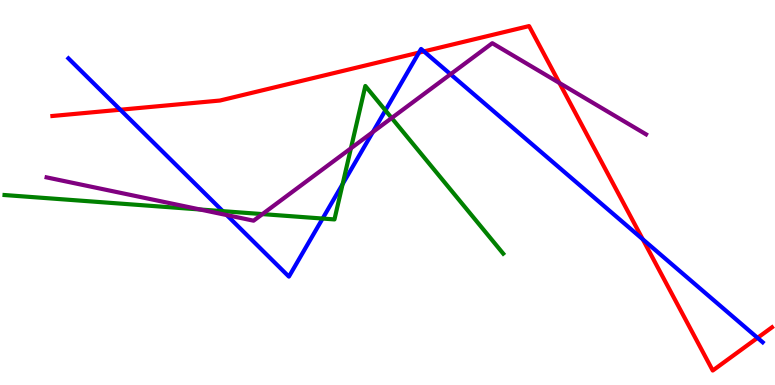[{'lines': ['blue', 'red'], 'intersections': [{'x': 1.55, 'y': 7.15}, {'x': 5.41, 'y': 8.63}, {'x': 5.47, 'y': 8.66}, {'x': 8.29, 'y': 3.78}, {'x': 9.77, 'y': 1.22}]}, {'lines': ['green', 'red'], 'intersections': []}, {'lines': ['purple', 'red'], 'intersections': [{'x': 7.22, 'y': 7.84}]}, {'lines': ['blue', 'green'], 'intersections': [{'x': 2.87, 'y': 4.52}, {'x': 4.16, 'y': 4.32}, {'x': 4.42, 'y': 5.22}, {'x': 4.97, 'y': 7.13}]}, {'lines': ['blue', 'purple'], 'intersections': [{'x': 2.93, 'y': 4.41}, {'x': 4.81, 'y': 6.57}, {'x': 5.81, 'y': 8.07}]}, {'lines': ['green', 'purple'], 'intersections': [{'x': 2.58, 'y': 4.56}, {'x': 3.39, 'y': 4.44}, {'x': 4.53, 'y': 6.15}, {'x': 5.05, 'y': 6.93}]}]